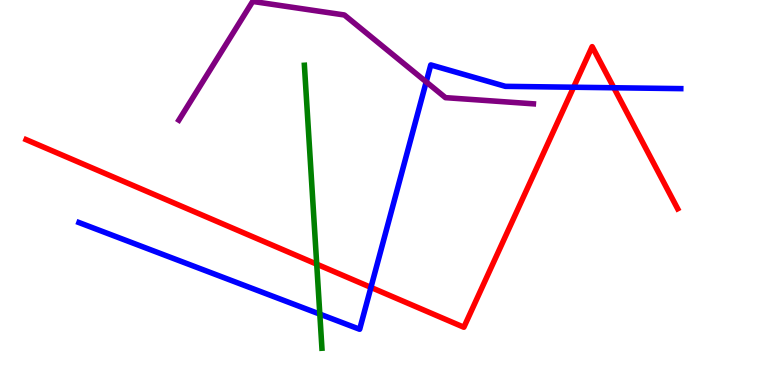[{'lines': ['blue', 'red'], 'intersections': [{'x': 4.79, 'y': 2.53}, {'x': 7.4, 'y': 7.73}, {'x': 7.92, 'y': 7.72}]}, {'lines': ['green', 'red'], 'intersections': [{'x': 4.09, 'y': 3.14}]}, {'lines': ['purple', 'red'], 'intersections': []}, {'lines': ['blue', 'green'], 'intersections': [{'x': 4.13, 'y': 1.84}]}, {'lines': ['blue', 'purple'], 'intersections': [{'x': 5.5, 'y': 7.87}]}, {'lines': ['green', 'purple'], 'intersections': []}]